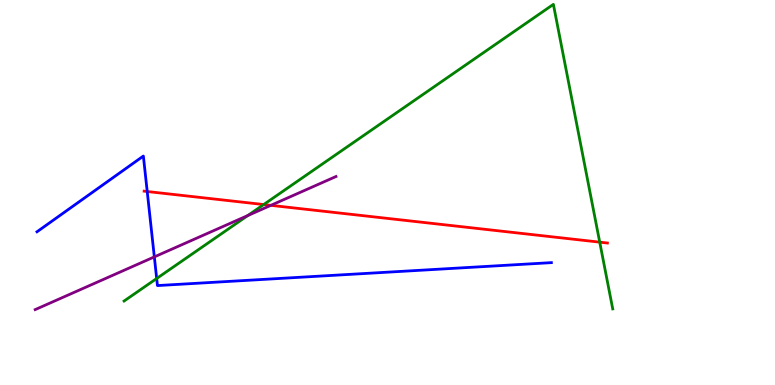[{'lines': ['blue', 'red'], 'intersections': [{'x': 1.9, 'y': 5.03}]}, {'lines': ['green', 'red'], 'intersections': [{'x': 3.4, 'y': 4.69}, {'x': 7.74, 'y': 3.71}]}, {'lines': ['purple', 'red'], 'intersections': [{'x': 3.49, 'y': 4.67}]}, {'lines': ['blue', 'green'], 'intersections': [{'x': 2.02, 'y': 2.77}]}, {'lines': ['blue', 'purple'], 'intersections': [{'x': 1.99, 'y': 3.33}]}, {'lines': ['green', 'purple'], 'intersections': [{'x': 3.2, 'y': 4.4}]}]